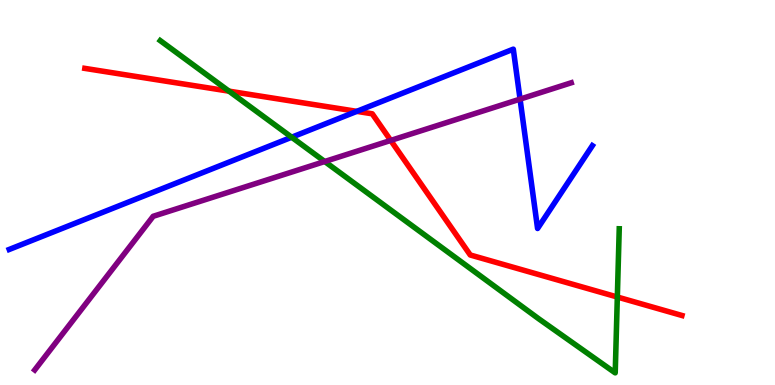[{'lines': ['blue', 'red'], 'intersections': [{'x': 4.6, 'y': 7.11}]}, {'lines': ['green', 'red'], 'intersections': [{'x': 2.95, 'y': 7.63}, {'x': 7.97, 'y': 2.29}]}, {'lines': ['purple', 'red'], 'intersections': [{'x': 5.04, 'y': 6.35}]}, {'lines': ['blue', 'green'], 'intersections': [{'x': 3.76, 'y': 6.44}]}, {'lines': ['blue', 'purple'], 'intersections': [{'x': 6.71, 'y': 7.43}]}, {'lines': ['green', 'purple'], 'intersections': [{'x': 4.19, 'y': 5.8}]}]